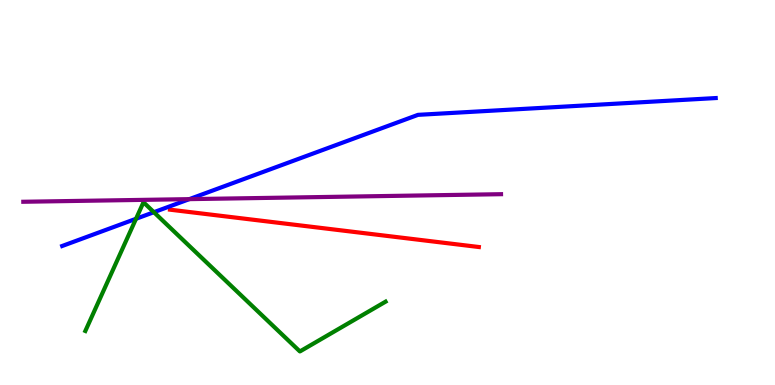[{'lines': ['blue', 'red'], 'intersections': []}, {'lines': ['green', 'red'], 'intersections': []}, {'lines': ['purple', 'red'], 'intersections': []}, {'lines': ['blue', 'green'], 'intersections': [{'x': 1.76, 'y': 4.32}, {'x': 1.99, 'y': 4.49}]}, {'lines': ['blue', 'purple'], 'intersections': [{'x': 2.44, 'y': 4.83}]}, {'lines': ['green', 'purple'], 'intersections': []}]